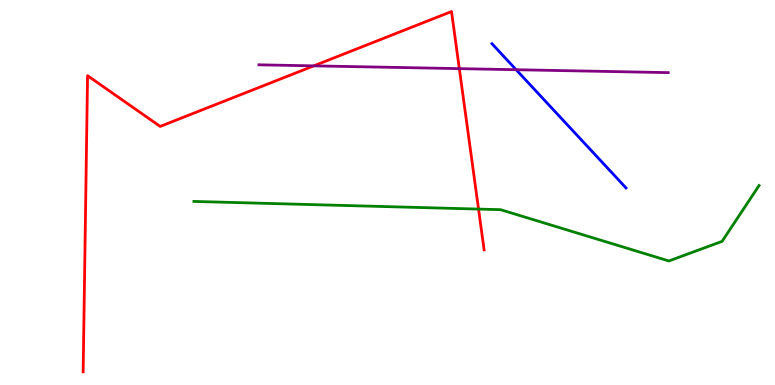[{'lines': ['blue', 'red'], 'intersections': []}, {'lines': ['green', 'red'], 'intersections': [{'x': 6.17, 'y': 4.57}]}, {'lines': ['purple', 'red'], 'intersections': [{'x': 4.05, 'y': 8.29}, {'x': 5.93, 'y': 8.22}]}, {'lines': ['blue', 'green'], 'intersections': []}, {'lines': ['blue', 'purple'], 'intersections': [{'x': 6.66, 'y': 8.19}]}, {'lines': ['green', 'purple'], 'intersections': []}]